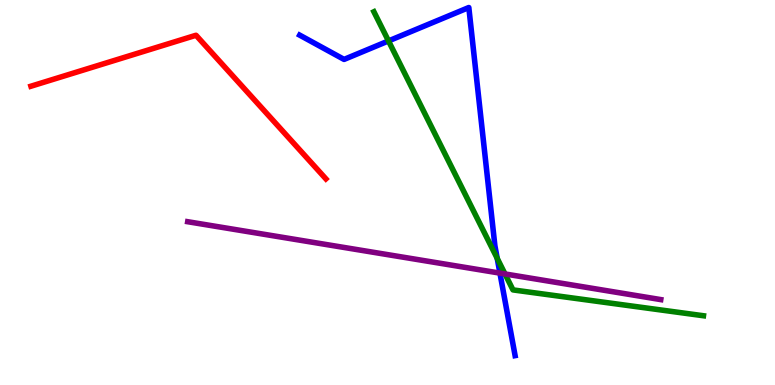[{'lines': ['blue', 'red'], 'intersections': []}, {'lines': ['green', 'red'], 'intersections': []}, {'lines': ['purple', 'red'], 'intersections': []}, {'lines': ['blue', 'green'], 'intersections': [{'x': 5.01, 'y': 8.94}, {'x': 6.42, 'y': 3.29}]}, {'lines': ['blue', 'purple'], 'intersections': [{'x': 6.45, 'y': 2.91}]}, {'lines': ['green', 'purple'], 'intersections': [{'x': 6.52, 'y': 2.88}]}]